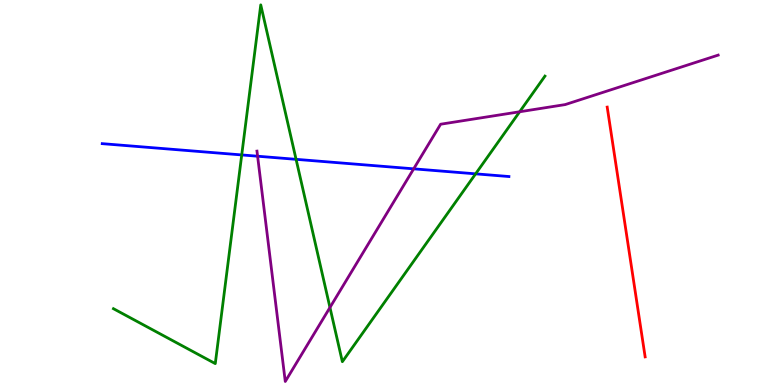[{'lines': ['blue', 'red'], 'intersections': []}, {'lines': ['green', 'red'], 'intersections': []}, {'lines': ['purple', 'red'], 'intersections': []}, {'lines': ['blue', 'green'], 'intersections': [{'x': 3.12, 'y': 5.98}, {'x': 3.82, 'y': 5.86}, {'x': 6.14, 'y': 5.48}]}, {'lines': ['blue', 'purple'], 'intersections': [{'x': 3.32, 'y': 5.94}, {'x': 5.34, 'y': 5.61}]}, {'lines': ['green', 'purple'], 'intersections': [{'x': 4.26, 'y': 2.01}, {'x': 6.71, 'y': 7.1}]}]